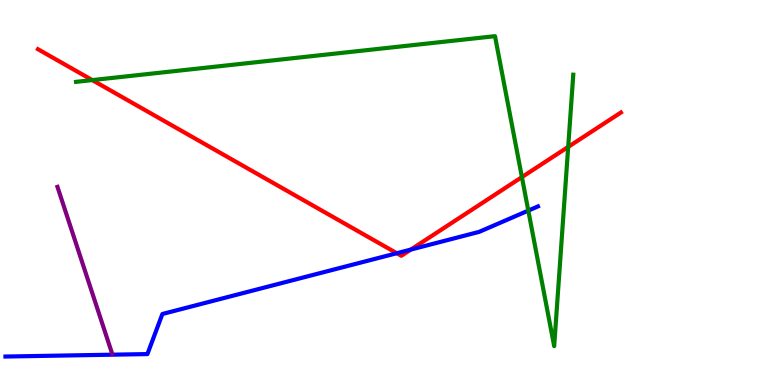[{'lines': ['blue', 'red'], 'intersections': [{'x': 5.12, 'y': 3.42}, {'x': 5.3, 'y': 3.52}]}, {'lines': ['green', 'red'], 'intersections': [{'x': 1.19, 'y': 7.92}, {'x': 6.73, 'y': 5.4}, {'x': 7.33, 'y': 6.18}]}, {'lines': ['purple', 'red'], 'intersections': []}, {'lines': ['blue', 'green'], 'intersections': [{'x': 6.82, 'y': 4.53}]}, {'lines': ['blue', 'purple'], 'intersections': []}, {'lines': ['green', 'purple'], 'intersections': []}]